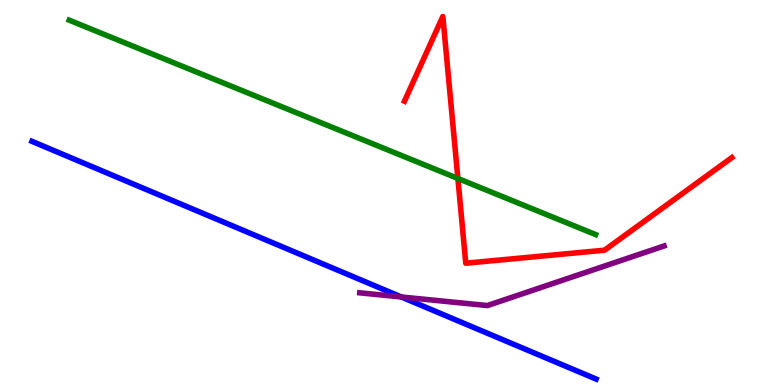[{'lines': ['blue', 'red'], 'intersections': []}, {'lines': ['green', 'red'], 'intersections': [{'x': 5.91, 'y': 5.36}]}, {'lines': ['purple', 'red'], 'intersections': []}, {'lines': ['blue', 'green'], 'intersections': []}, {'lines': ['blue', 'purple'], 'intersections': [{'x': 5.18, 'y': 2.29}]}, {'lines': ['green', 'purple'], 'intersections': []}]